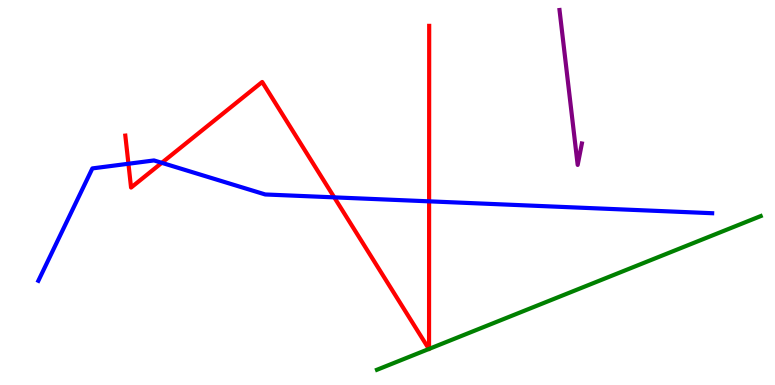[{'lines': ['blue', 'red'], 'intersections': [{'x': 1.66, 'y': 5.75}, {'x': 2.09, 'y': 5.77}, {'x': 4.31, 'y': 4.87}, {'x': 5.54, 'y': 4.77}]}, {'lines': ['green', 'red'], 'intersections': [{'x': 5.53, 'y': 0.936}, {'x': 5.54, 'y': 0.937}]}, {'lines': ['purple', 'red'], 'intersections': []}, {'lines': ['blue', 'green'], 'intersections': []}, {'lines': ['blue', 'purple'], 'intersections': []}, {'lines': ['green', 'purple'], 'intersections': []}]